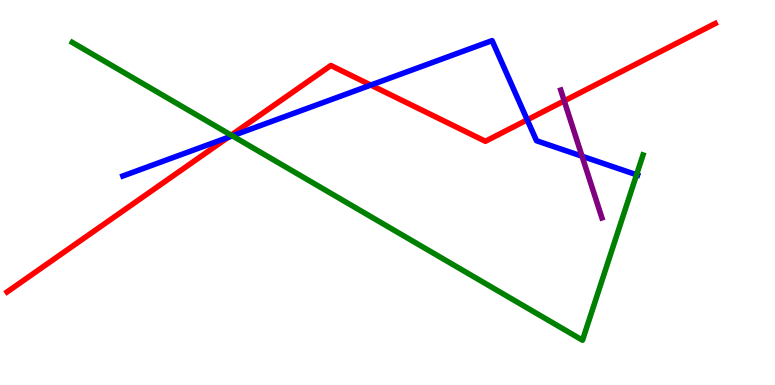[{'lines': ['blue', 'red'], 'intersections': [{'x': 2.94, 'y': 6.43}, {'x': 4.78, 'y': 7.79}, {'x': 6.8, 'y': 6.89}]}, {'lines': ['green', 'red'], 'intersections': [{'x': 2.98, 'y': 6.49}]}, {'lines': ['purple', 'red'], 'intersections': [{'x': 7.28, 'y': 7.38}]}, {'lines': ['blue', 'green'], 'intersections': [{'x': 3.0, 'y': 6.47}, {'x': 8.21, 'y': 5.46}]}, {'lines': ['blue', 'purple'], 'intersections': [{'x': 7.51, 'y': 5.94}]}, {'lines': ['green', 'purple'], 'intersections': []}]